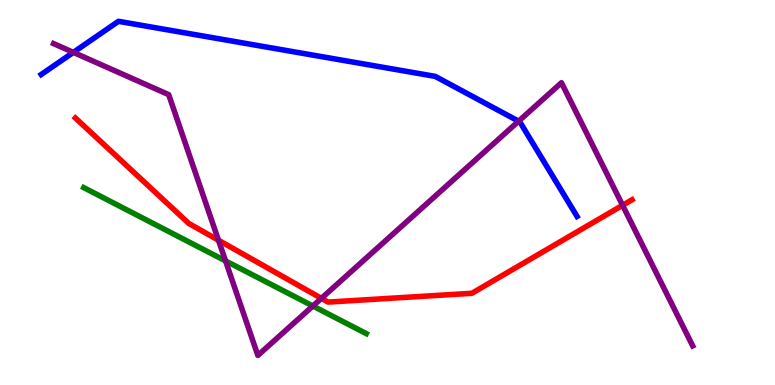[{'lines': ['blue', 'red'], 'intersections': []}, {'lines': ['green', 'red'], 'intersections': []}, {'lines': ['purple', 'red'], 'intersections': [{'x': 2.82, 'y': 3.76}, {'x': 4.15, 'y': 2.25}, {'x': 8.03, 'y': 4.67}]}, {'lines': ['blue', 'green'], 'intersections': []}, {'lines': ['blue', 'purple'], 'intersections': [{'x': 0.946, 'y': 8.64}, {'x': 6.69, 'y': 6.85}]}, {'lines': ['green', 'purple'], 'intersections': [{'x': 2.91, 'y': 3.22}, {'x': 4.04, 'y': 2.05}]}]